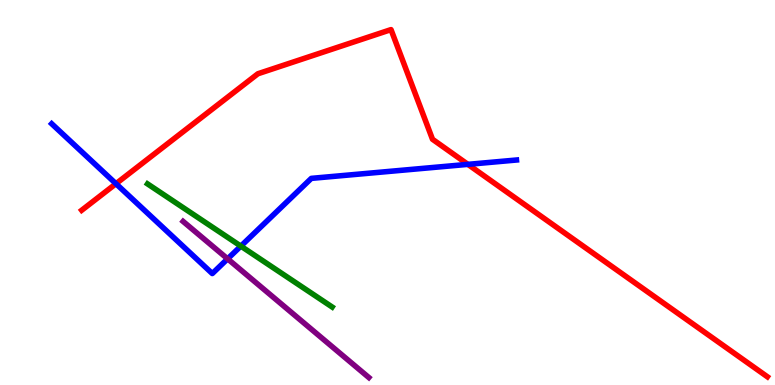[{'lines': ['blue', 'red'], 'intersections': [{'x': 1.5, 'y': 5.23}, {'x': 6.04, 'y': 5.73}]}, {'lines': ['green', 'red'], 'intersections': []}, {'lines': ['purple', 'red'], 'intersections': []}, {'lines': ['blue', 'green'], 'intersections': [{'x': 3.11, 'y': 3.61}]}, {'lines': ['blue', 'purple'], 'intersections': [{'x': 2.94, 'y': 3.28}]}, {'lines': ['green', 'purple'], 'intersections': []}]